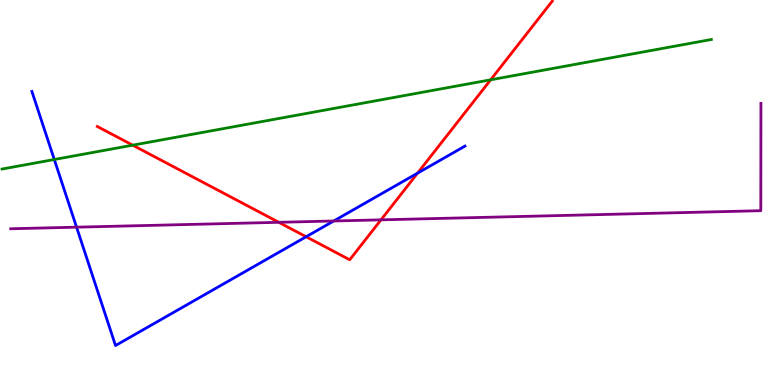[{'lines': ['blue', 'red'], 'intersections': [{'x': 3.95, 'y': 3.85}, {'x': 5.39, 'y': 5.5}]}, {'lines': ['green', 'red'], 'intersections': [{'x': 1.71, 'y': 6.23}, {'x': 6.33, 'y': 7.93}]}, {'lines': ['purple', 'red'], 'intersections': [{'x': 3.6, 'y': 4.23}, {'x': 4.92, 'y': 4.29}]}, {'lines': ['blue', 'green'], 'intersections': [{'x': 0.701, 'y': 5.86}]}, {'lines': ['blue', 'purple'], 'intersections': [{'x': 0.988, 'y': 4.1}, {'x': 4.31, 'y': 4.26}]}, {'lines': ['green', 'purple'], 'intersections': []}]